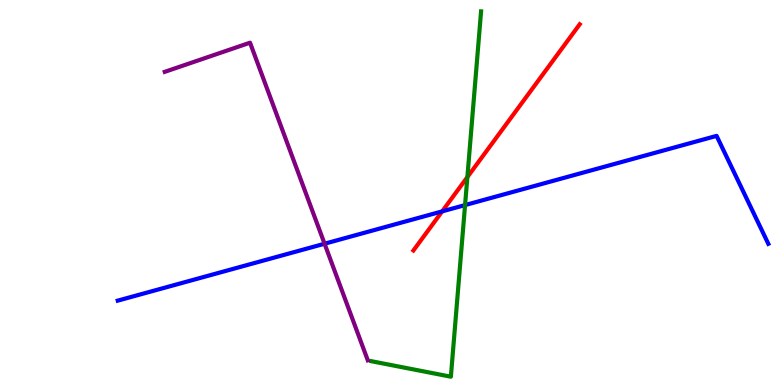[{'lines': ['blue', 'red'], 'intersections': [{'x': 5.71, 'y': 4.51}]}, {'lines': ['green', 'red'], 'intersections': [{'x': 6.03, 'y': 5.4}]}, {'lines': ['purple', 'red'], 'intersections': []}, {'lines': ['blue', 'green'], 'intersections': [{'x': 6.0, 'y': 4.67}]}, {'lines': ['blue', 'purple'], 'intersections': [{'x': 4.19, 'y': 3.67}]}, {'lines': ['green', 'purple'], 'intersections': []}]